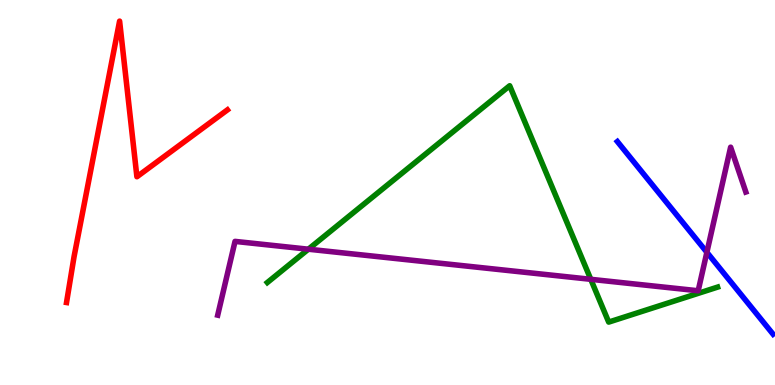[{'lines': ['blue', 'red'], 'intersections': []}, {'lines': ['green', 'red'], 'intersections': []}, {'lines': ['purple', 'red'], 'intersections': []}, {'lines': ['blue', 'green'], 'intersections': []}, {'lines': ['blue', 'purple'], 'intersections': [{'x': 9.12, 'y': 3.45}]}, {'lines': ['green', 'purple'], 'intersections': [{'x': 3.98, 'y': 3.53}, {'x': 7.62, 'y': 2.75}]}]